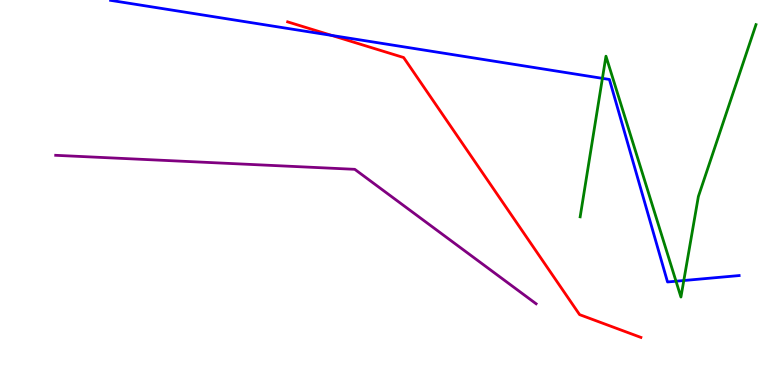[{'lines': ['blue', 'red'], 'intersections': [{'x': 4.28, 'y': 9.08}]}, {'lines': ['green', 'red'], 'intersections': []}, {'lines': ['purple', 'red'], 'intersections': []}, {'lines': ['blue', 'green'], 'intersections': [{'x': 7.77, 'y': 7.96}, {'x': 8.72, 'y': 2.7}, {'x': 8.82, 'y': 2.71}]}, {'lines': ['blue', 'purple'], 'intersections': []}, {'lines': ['green', 'purple'], 'intersections': []}]